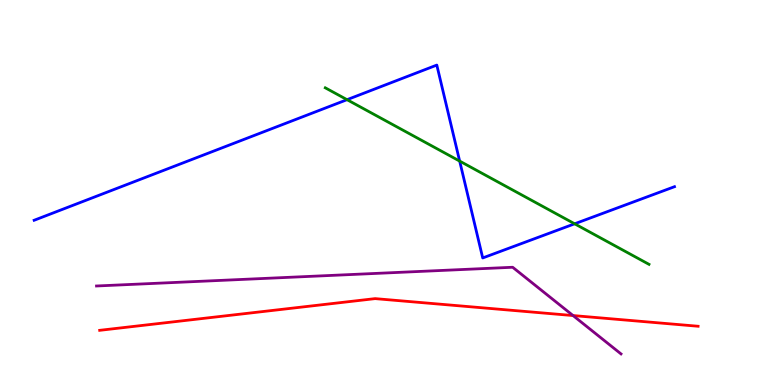[{'lines': ['blue', 'red'], 'intersections': []}, {'lines': ['green', 'red'], 'intersections': []}, {'lines': ['purple', 'red'], 'intersections': [{'x': 7.39, 'y': 1.8}]}, {'lines': ['blue', 'green'], 'intersections': [{'x': 4.48, 'y': 7.41}, {'x': 5.93, 'y': 5.82}, {'x': 7.41, 'y': 4.19}]}, {'lines': ['blue', 'purple'], 'intersections': []}, {'lines': ['green', 'purple'], 'intersections': []}]